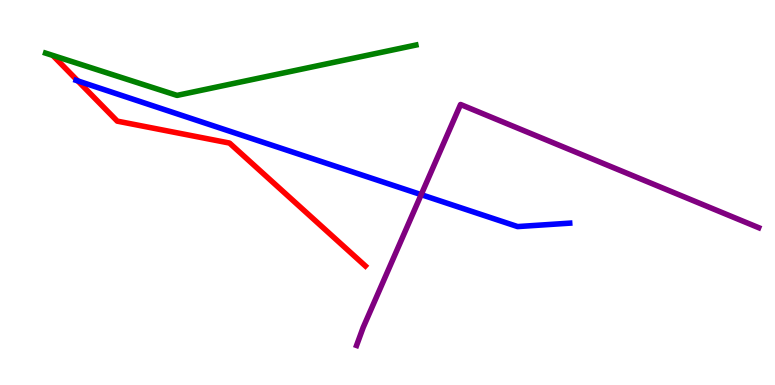[{'lines': ['blue', 'red'], 'intersections': [{'x': 1.0, 'y': 7.9}]}, {'lines': ['green', 'red'], 'intersections': []}, {'lines': ['purple', 'red'], 'intersections': []}, {'lines': ['blue', 'green'], 'intersections': []}, {'lines': ['blue', 'purple'], 'intersections': [{'x': 5.43, 'y': 4.94}]}, {'lines': ['green', 'purple'], 'intersections': []}]